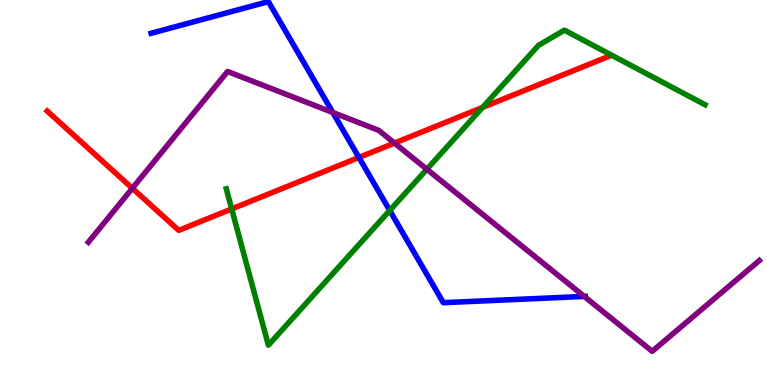[{'lines': ['blue', 'red'], 'intersections': [{'x': 4.63, 'y': 5.91}]}, {'lines': ['green', 'red'], 'intersections': [{'x': 2.99, 'y': 4.57}, {'x': 6.23, 'y': 7.21}]}, {'lines': ['purple', 'red'], 'intersections': [{'x': 1.71, 'y': 5.11}, {'x': 5.09, 'y': 6.28}]}, {'lines': ['blue', 'green'], 'intersections': [{'x': 5.03, 'y': 4.53}]}, {'lines': ['blue', 'purple'], 'intersections': [{'x': 4.29, 'y': 7.08}, {'x': 7.54, 'y': 2.3}]}, {'lines': ['green', 'purple'], 'intersections': [{'x': 5.51, 'y': 5.6}]}]